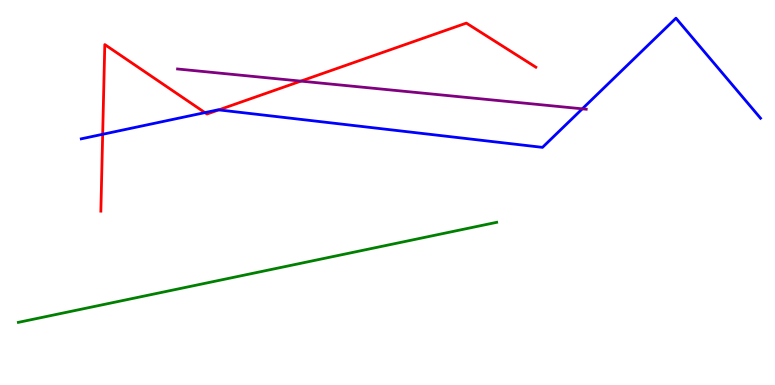[{'lines': ['blue', 'red'], 'intersections': [{'x': 1.32, 'y': 6.51}, {'x': 2.64, 'y': 7.08}, {'x': 2.82, 'y': 7.15}]}, {'lines': ['green', 'red'], 'intersections': []}, {'lines': ['purple', 'red'], 'intersections': [{'x': 3.88, 'y': 7.89}]}, {'lines': ['blue', 'green'], 'intersections': []}, {'lines': ['blue', 'purple'], 'intersections': [{'x': 7.51, 'y': 7.17}]}, {'lines': ['green', 'purple'], 'intersections': []}]